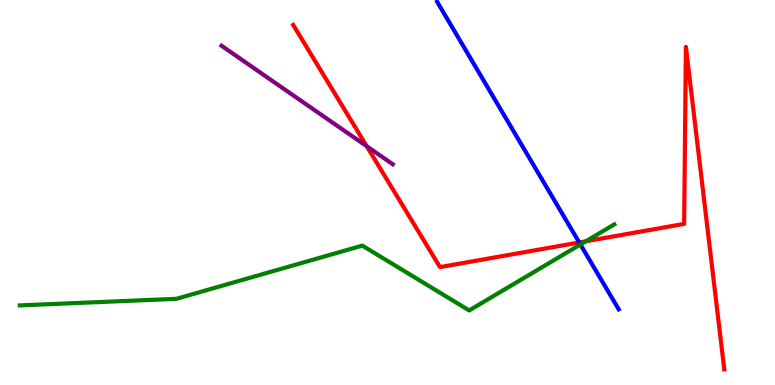[{'lines': ['blue', 'red'], 'intersections': [{'x': 7.47, 'y': 3.7}]}, {'lines': ['green', 'red'], 'intersections': [{'x': 7.56, 'y': 3.73}]}, {'lines': ['purple', 'red'], 'intersections': [{'x': 4.73, 'y': 6.2}]}, {'lines': ['blue', 'green'], 'intersections': [{'x': 7.49, 'y': 3.65}]}, {'lines': ['blue', 'purple'], 'intersections': []}, {'lines': ['green', 'purple'], 'intersections': []}]